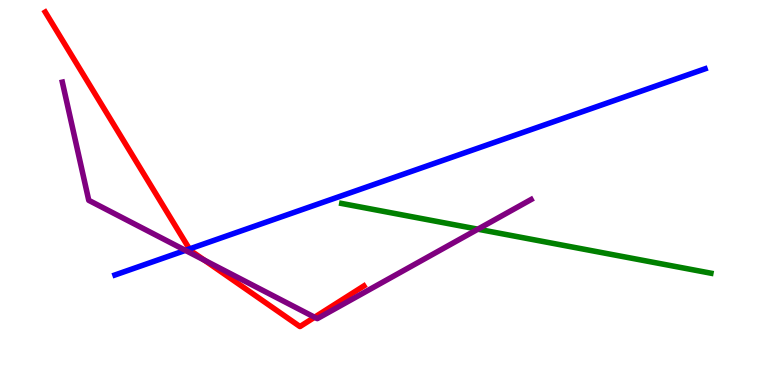[{'lines': ['blue', 'red'], 'intersections': [{'x': 2.44, 'y': 3.53}]}, {'lines': ['green', 'red'], 'intersections': []}, {'lines': ['purple', 'red'], 'intersections': [{'x': 2.64, 'y': 3.24}, {'x': 4.06, 'y': 1.76}]}, {'lines': ['blue', 'green'], 'intersections': []}, {'lines': ['blue', 'purple'], 'intersections': [{'x': 2.39, 'y': 3.5}]}, {'lines': ['green', 'purple'], 'intersections': [{'x': 6.17, 'y': 4.05}]}]